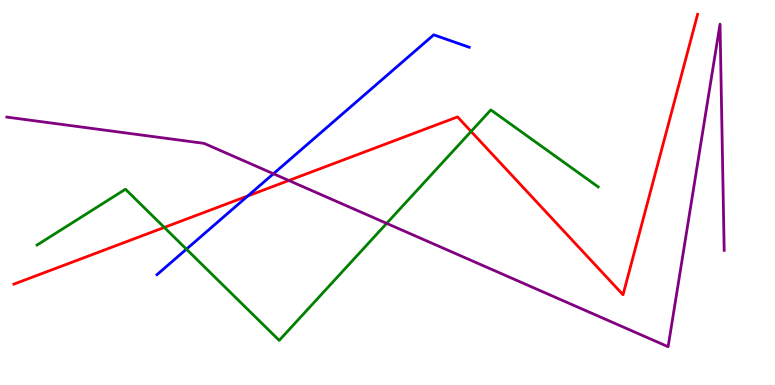[{'lines': ['blue', 'red'], 'intersections': [{'x': 3.2, 'y': 4.91}]}, {'lines': ['green', 'red'], 'intersections': [{'x': 2.12, 'y': 4.09}, {'x': 6.08, 'y': 6.59}]}, {'lines': ['purple', 'red'], 'intersections': [{'x': 3.73, 'y': 5.31}]}, {'lines': ['blue', 'green'], 'intersections': [{'x': 2.41, 'y': 3.53}]}, {'lines': ['blue', 'purple'], 'intersections': [{'x': 3.53, 'y': 5.49}]}, {'lines': ['green', 'purple'], 'intersections': [{'x': 4.99, 'y': 4.2}]}]